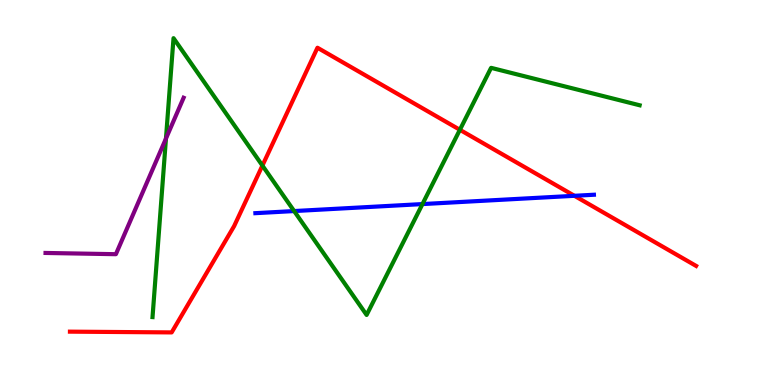[{'lines': ['blue', 'red'], 'intersections': [{'x': 7.41, 'y': 4.91}]}, {'lines': ['green', 'red'], 'intersections': [{'x': 3.39, 'y': 5.7}, {'x': 5.93, 'y': 6.63}]}, {'lines': ['purple', 'red'], 'intersections': []}, {'lines': ['blue', 'green'], 'intersections': [{'x': 3.8, 'y': 4.52}, {'x': 5.45, 'y': 4.7}]}, {'lines': ['blue', 'purple'], 'intersections': []}, {'lines': ['green', 'purple'], 'intersections': [{'x': 2.14, 'y': 6.4}]}]